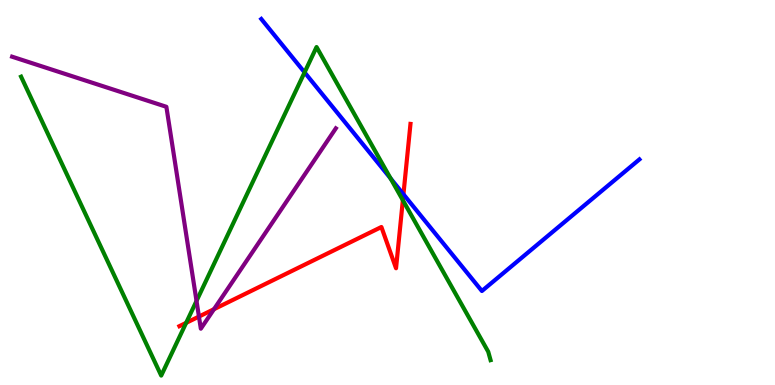[{'lines': ['blue', 'red'], 'intersections': [{'x': 5.21, 'y': 4.95}]}, {'lines': ['green', 'red'], 'intersections': [{'x': 2.4, 'y': 1.61}, {'x': 5.2, 'y': 4.8}]}, {'lines': ['purple', 'red'], 'intersections': [{'x': 2.57, 'y': 1.78}, {'x': 2.76, 'y': 1.97}]}, {'lines': ['blue', 'green'], 'intersections': [{'x': 3.93, 'y': 8.12}, {'x': 5.04, 'y': 5.37}]}, {'lines': ['blue', 'purple'], 'intersections': []}, {'lines': ['green', 'purple'], 'intersections': [{'x': 2.54, 'y': 2.18}]}]